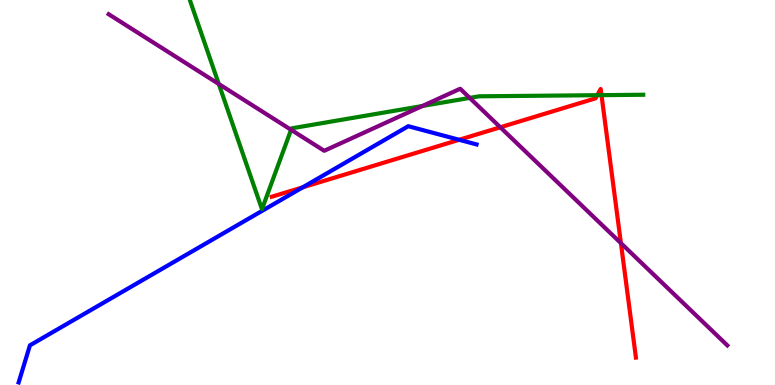[{'lines': ['blue', 'red'], 'intersections': [{'x': 3.91, 'y': 5.13}, {'x': 5.92, 'y': 6.37}]}, {'lines': ['green', 'red'], 'intersections': [{'x': 7.71, 'y': 7.53}, {'x': 7.76, 'y': 7.53}]}, {'lines': ['purple', 'red'], 'intersections': [{'x': 6.46, 'y': 6.69}, {'x': 8.01, 'y': 3.68}]}, {'lines': ['blue', 'green'], 'intersections': []}, {'lines': ['blue', 'purple'], 'intersections': []}, {'lines': ['green', 'purple'], 'intersections': [{'x': 2.82, 'y': 7.82}, {'x': 3.76, 'y': 6.63}, {'x': 5.45, 'y': 7.25}, {'x': 6.06, 'y': 7.46}]}]